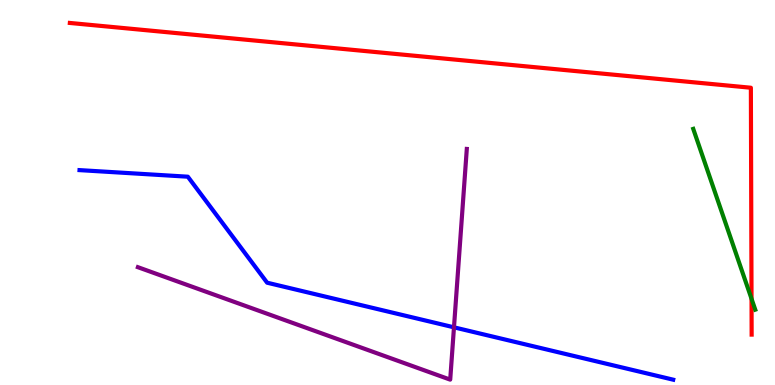[{'lines': ['blue', 'red'], 'intersections': []}, {'lines': ['green', 'red'], 'intersections': [{'x': 9.7, 'y': 2.24}]}, {'lines': ['purple', 'red'], 'intersections': []}, {'lines': ['blue', 'green'], 'intersections': []}, {'lines': ['blue', 'purple'], 'intersections': [{'x': 5.86, 'y': 1.5}]}, {'lines': ['green', 'purple'], 'intersections': []}]